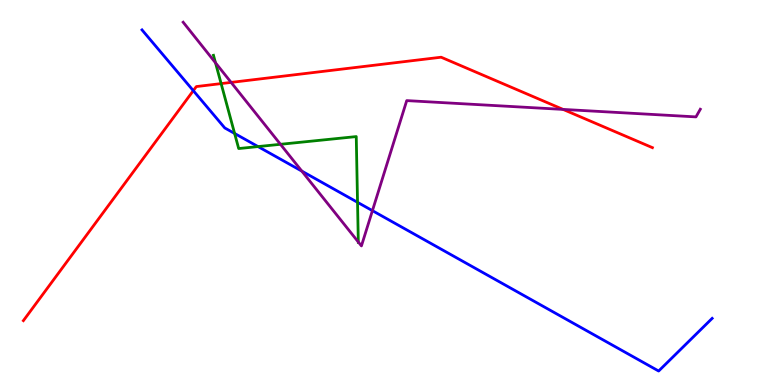[{'lines': ['blue', 'red'], 'intersections': [{'x': 2.49, 'y': 7.65}]}, {'lines': ['green', 'red'], 'intersections': [{'x': 2.85, 'y': 7.83}]}, {'lines': ['purple', 'red'], 'intersections': [{'x': 2.98, 'y': 7.86}, {'x': 7.27, 'y': 7.16}]}, {'lines': ['blue', 'green'], 'intersections': [{'x': 3.03, 'y': 6.53}, {'x': 3.33, 'y': 6.19}, {'x': 4.61, 'y': 4.74}]}, {'lines': ['blue', 'purple'], 'intersections': [{'x': 3.89, 'y': 5.56}, {'x': 4.81, 'y': 4.53}]}, {'lines': ['green', 'purple'], 'intersections': [{'x': 2.78, 'y': 8.37}, {'x': 3.62, 'y': 6.25}, {'x': 4.62, 'y': 3.71}]}]